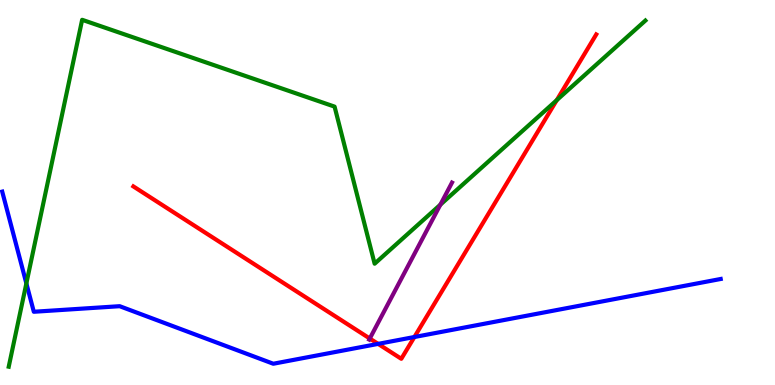[{'lines': ['blue', 'red'], 'intersections': [{'x': 4.88, 'y': 1.07}, {'x': 5.35, 'y': 1.25}]}, {'lines': ['green', 'red'], 'intersections': [{'x': 7.18, 'y': 7.4}]}, {'lines': ['purple', 'red'], 'intersections': [{'x': 4.77, 'y': 1.21}]}, {'lines': ['blue', 'green'], 'intersections': [{'x': 0.34, 'y': 2.64}]}, {'lines': ['blue', 'purple'], 'intersections': []}, {'lines': ['green', 'purple'], 'intersections': [{'x': 5.68, 'y': 4.68}]}]